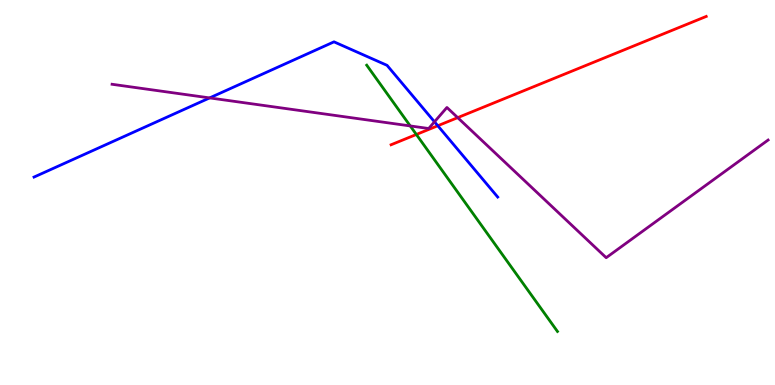[{'lines': ['blue', 'red'], 'intersections': [{'x': 5.65, 'y': 6.73}]}, {'lines': ['green', 'red'], 'intersections': [{'x': 5.37, 'y': 6.51}]}, {'lines': ['purple', 'red'], 'intersections': [{'x': 5.91, 'y': 6.94}]}, {'lines': ['blue', 'green'], 'intersections': []}, {'lines': ['blue', 'purple'], 'intersections': [{'x': 2.7, 'y': 7.46}, {'x': 5.61, 'y': 6.84}]}, {'lines': ['green', 'purple'], 'intersections': [{'x': 5.29, 'y': 6.73}]}]